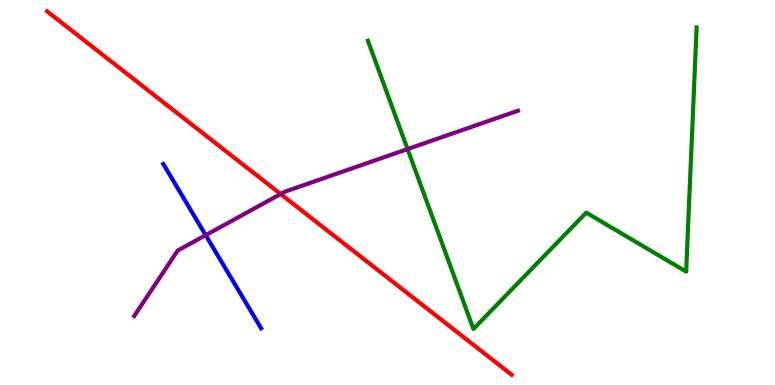[{'lines': ['blue', 'red'], 'intersections': []}, {'lines': ['green', 'red'], 'intersections': []}, {'lines': ['purple', 'red'], 'intersections': [{'x': 3.62, 'y': 4.96}]}, {'lines': ['blue', 'green'], 'intersections': []}, {'lines': ['blue', 'purple'], 'intersections': [{'x': 2.65, 'y': 3.89}]}, {'lines': ['green', 'purple'], 'intersections': [{'x': 5.26, 'y': 6.13}]}]